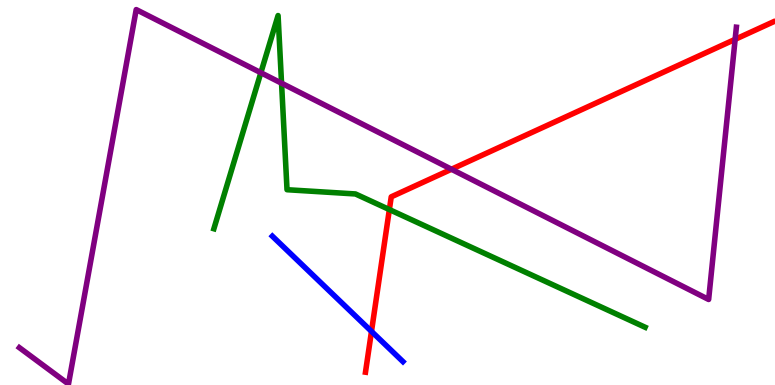[{'lines': ['blue', 'red'], 'intersections': [{'x': 4.79, 'y': 1.39}]}, {'lines': ['green', 'red'], 'intersections': [{'x': 5.02, 'y': 4.56}]}, {'lines': ['purple', 'red'], 'intersections': [{'x': 5.83, 'y': 5.6}, {'x': 9.49, 'y': 8.98}]}, {'lines': ['blue', 'green'], 'intersections': []}, {'lines': ['blue', 'purple'], 'intersections': []}, {'lines': ['green', 'purple'], 'intersections': [{'x': 3.37, 'y': 8.11}, {'x': 3.63, 'y': 7.84}]}]